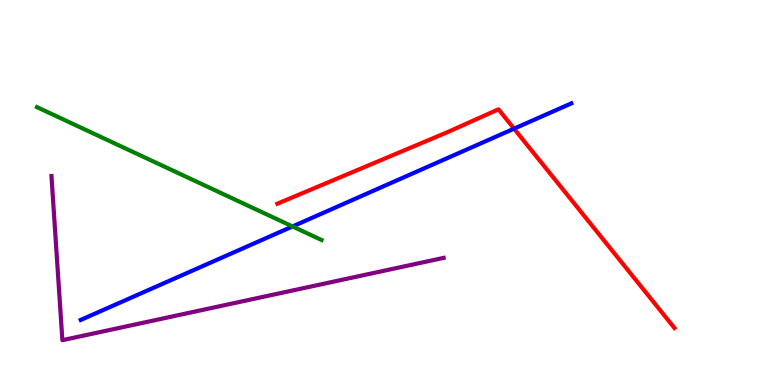[{'lines': ['blue', 'red'], 'intersections': [{'x': 6.63, 'y': 6.66}]}, {'lines': ['green', 'red'], 'intersections': []}, {'lines': ['purple', 'red'], 'intersections': []}, {'lines': ['blue', 'green'], 'intersections': [{'x': 3.77, 'y': 4.12}]}, {'lines': ['blue', 'purple'], 'intersections': []}, {'lines': ['green', 'purple'], 'intersections': []}]